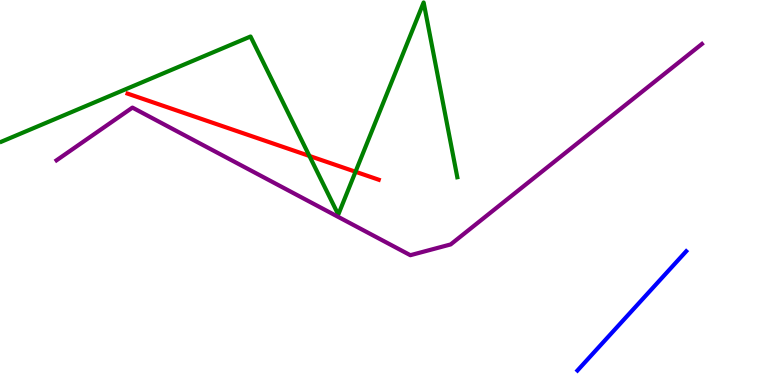[{'lines': ['blue', 'red'], 'intersections': []}, {'lines': ['green', 'red'], 'intersections': [{'x': 3.99, 'y': 5.95}, {'x': 4.59, 'y': 5.54}]}, {'lines': ['purple', 'red'], 'intersections': []}, {'lines': ['blue', 'green'], 'intersections': []}, {'lines': ['blue', 'purple'], 'intersections': []}, {'lines': ['green', 'purple'], 'intersections': []}]